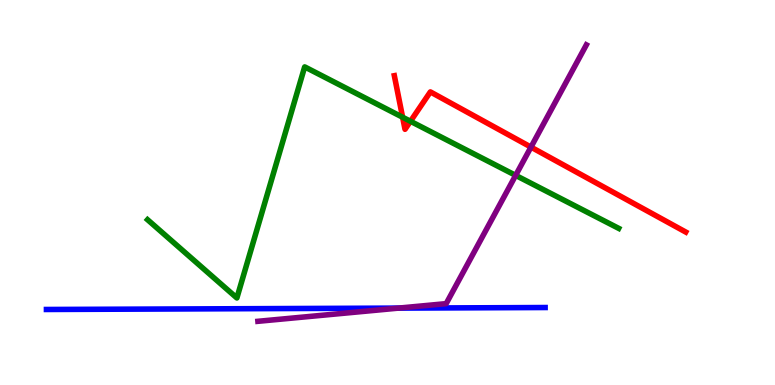[{'lines': ['blue', 'red'], 'intersections': []}, {'lines': ['green', 'red'], 'intersections': [{'x': 5.19, 'y': 6.95}, {'x': 5.3, 'y': 6.85}]}, {'lines': ['purple', 'red'], 'intersections': [{'x': 6.85, 'y': 6.18}]}, {'lines': ['blue', 'green'], 'intersections': []}, {'lines': ['blue', 'purple'], 'intersections': [{'x': 5.14, 'y': 2.0}]}, {'lines': ['green', 'purple'], 'intersections': [{'x': 6.65, 'y': 5.44}]}]